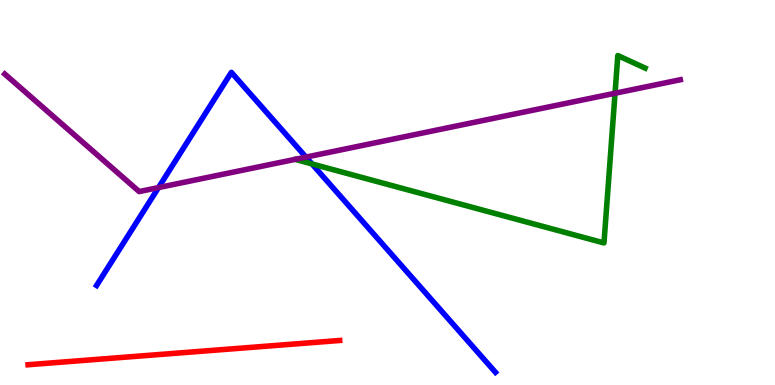[{'lines': ['blue', 'red'], 'intersections': []}, {'lines': ['green', 'red'], 'intersections': []}, {'lines': ['purple', 'red'], 'intersections': []}, {'lines': ['blue', 'green'], 'intersections': [{'x': 4.03, 'y': 5.74}]}, {'lines': ['blue', 'purple'], 'intersections': [{'x': 2.05, 'y': 5.13}, {'x': 3.95, 'y': 5.92}]}, {'lines': ['green', 'purple'], 'intersections': [{'x': 7.94, 'y': 7.58}]}]